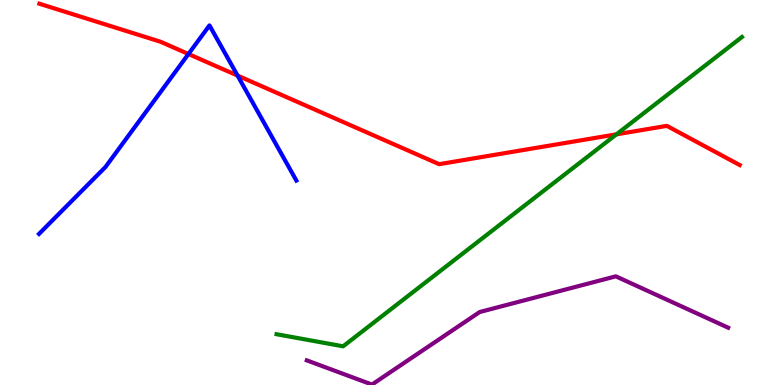[{'lines': ['blue', 'red'], 'intersections': [{'x': 2.43, 'y': 8.6}, {'x': 3.07, 'y': 8.04}]}, {'lines': ['green', 'red'], 'intersections': [{'x': 7.95, 'y': 6.51}]}, {'lines': ['purple', 'red'], 'intersections': []}, {'lines': ['blue', 'green'], 'intersections': []}, {'lines': ['blue', 'purple'], 'intersections': []}, {'lines': ['green', 'purple'], 'intersections': []}]